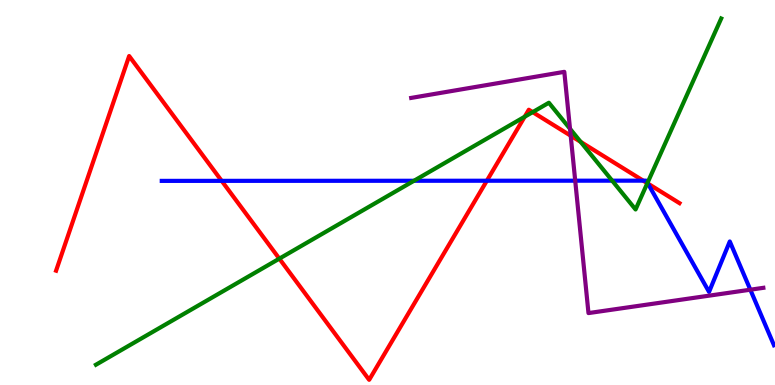[{'lines': ['blue', 'red'], 'intersections': [{'x': 2.86, 'y': 5.3}, {'x': 6.28, 'y': 5.31}, {'x': 8.3, 'y': 5.31}, {'x': 8.36, 'y': 5.23}]}, {'lines': ['green', 'red'], 'intersections': [{'x': 3.6, 'y': 3.28}, {'x': 6.77, 'y': 6.97}, {'x': 6.87, 'y': 7.09}, {'x': 7.49, 'y': 6.32}, {'x': 8.35, 'y': 5.24}]}, {'lines': ['purple', 'red'], 'intersections': [{'x': 7.36, 'y': 6.48}]}, {'lines': ['blue', 'green'], 'intersections': [{'x': 5.34, 'y': 5.3}, {'x': 7.9, 'y': 5.31}, {'x': 8.35, 'y': 5.25}]}, {'lines': ['blue', 'purple'], 'intersections': [{'x': 7.42, 'y': 5.31}, {'x': 9.68, 'y': 2.48}]}, {'lines': ['green', 'purple'], 'intersections': [{'x': 7.35, 'y': 6.66}]}]